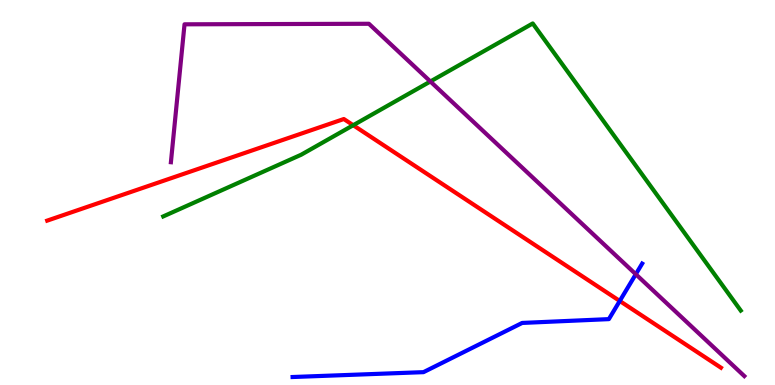[{'lines': ['blue', 'red'], 'intersections': [{'x': 8.0, 'y': 2.18}]}, {'lines': ['green', 'red'], 'intersections': [{'x': 4.56, 'y': 6.75}]}, {'lines': ['purple', 'red'], 'intersections': []}, {'lines': ['blue', 'green'], 'intersections': []}, {'lines': ['blue', 'purple'], 'intersections': [{'x': 8.2, 'y': 2.88}]}, {'lines': ['green', 'purple'], 'intersections': [{'x': 5.55, 'y': 7.88}]}]